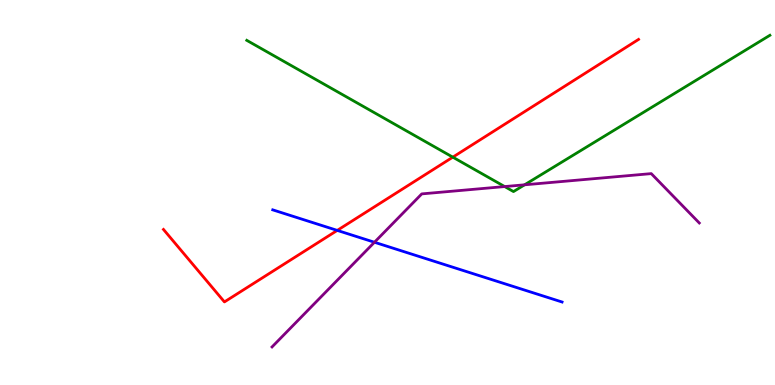[{'lines': ['blue', 'red'], 'intersections': [{'x': 4.35, 'y': 4.02}]}, {'lines': ['green', 'red'], 'intersections': [{'x': 5.84, 'y': 5.92}]}, {'lines': ['purple', 'red'], 'intersections': []}, {'lines': ['blue', 'green'], 'intersections': []}, {'lines': ['blue', 'purple'], 'intersections': [{'x': 4.83, 'y': 3.71}]}, {'lines': ['green', 'purple'], 'intersections': [{'x': 6.51, 'y': 5.15}, {'x': 6.77, 'y': 5.2}]}]